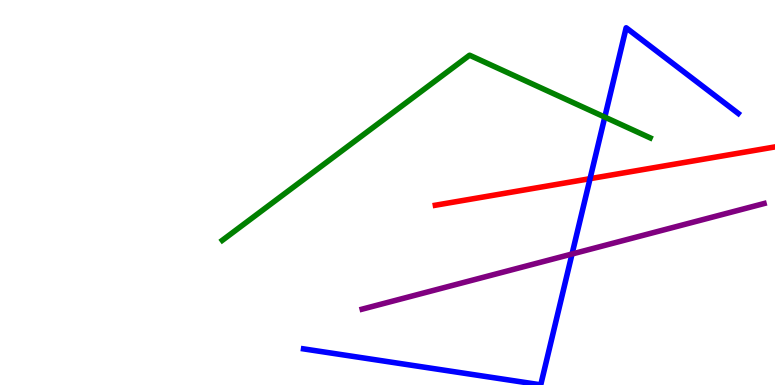[{'lines': ['blue', 'red'], 'intersections': [{'x': 7.61, 'y': 5.36}]}, {'lines': ['green', 'red'], 'intersections': []}, {'lines': ['purple', 'red'], 'intersections': []}, {'lines': ['blue', 'green'], 'intersections': [{'x': 7.8, 'y': 6.96}]}, {'lines': ['blue', 'purple'], 'intersections': [{'x': 7.38, 'y': 3.4}]}, {'lines': ['green', 'purple'], 'intersections': []}]